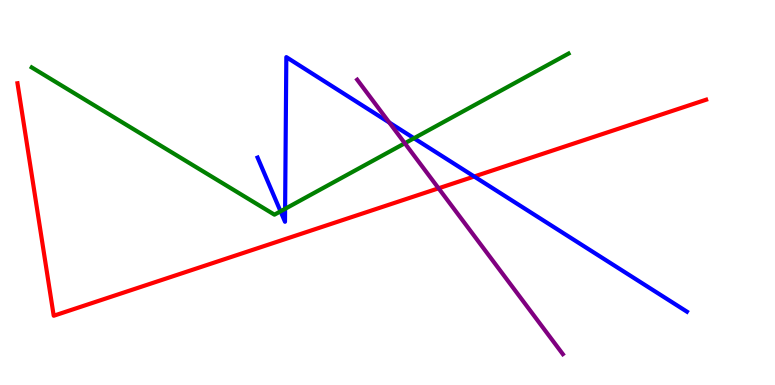[{'lines': ['blue', 'red'], 'intersections': [{'x': 6.12, 'y': 5.42}]}, {'lines': ['green', 'red'], 'intersections': []}, {'lines': ['purple', 'red'], 'intersections': [{'x': 5.66, 'y': 5.11}]}, {'lines': ['blue', 'green'], 'intersections': [{'x': 3.62, 'y': 4.51}, {'x': 3.68, 'y': 4.58}, {'x': 5.34, 'y': 6.41}]}, {'lines': ['blue', 'purple'], 'intersections': [{'x': 5.02, 'y': 6.82}]}, {'lines': ['green', 'purple'], 'intersections': [{'x': 5.22, 'y': 6.28}]}]